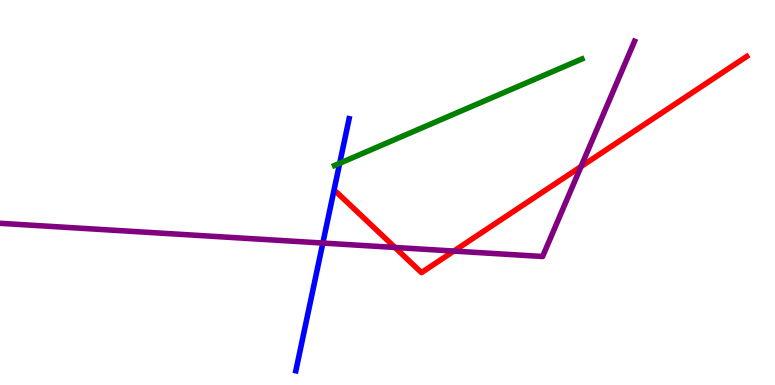[{'lines': ['blue', 'red'], 'intersections': []}, {'lines': ['green', 'red'], 'intersections': []}, {'lines': ['purple', 'red'], 'intersections': [{'x': 5.1, 'y': 3.57}, {'x': 5.86, 'y': 3.48}, {'x': 7.5, 'y': 5.67}]}, {'lines': ['blue', 'green'], 'intersections': [{'x': 4.38, 'y': 5.76}]}, {'lines': ['blue', 'purple'], 'intersections': [{'x': 4.17, 'y': 3.69}]}, {'lines': ['green', 'purple'], 'intersections': []}]